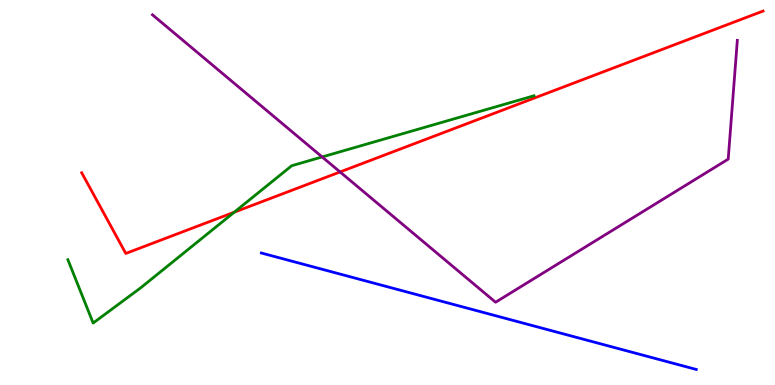[{'lines': ['blue', 'red'], 'intersections': []}, {'lines': ['green', 'red'], 'intersections': [{'x': 3.02, 'y': 4.49}]}, {'lines': ['purple', 'red'], 'intersections': [{'x': 4.39, 'y': 5.53}]}, {'lines': ['blue', 'green'], 'intersections': []}, {'lines': ['blue', 'purple'], 'intersections': []}, {'lines': ['green', 'purple'], 'intersections': [{'x': 4.16, 'y': 5.92}]}]